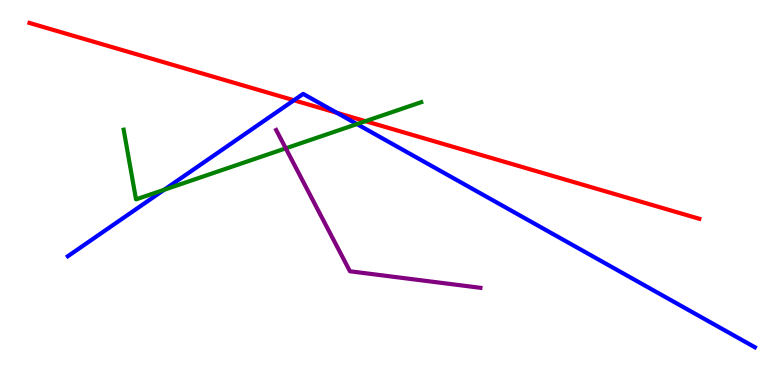[{'lines': ['blue', 'red'], 'intersections': [{'x': 3.79, 'y': 7.4}, {'x': 4.35, 'y': 7.07}]}, {'lines': ['green', 'red'], 'intersections': [{'x': 4.72, 'y': 6.85}]}, {'lines': ['purple', 'red'], 'intersections': []}, {'lines': ['blue', 'green'], 'intersections': [{'x': 2.12, 'y': 5.07}, {'x': 4.61, 'y': 6.78}]}, {'lines': ['blue', 'purple'], 'intersections': []}, {'lines': ['green', 'purple'], 'intersections': [{'x': 3.69, 'y': 6.15}]}]